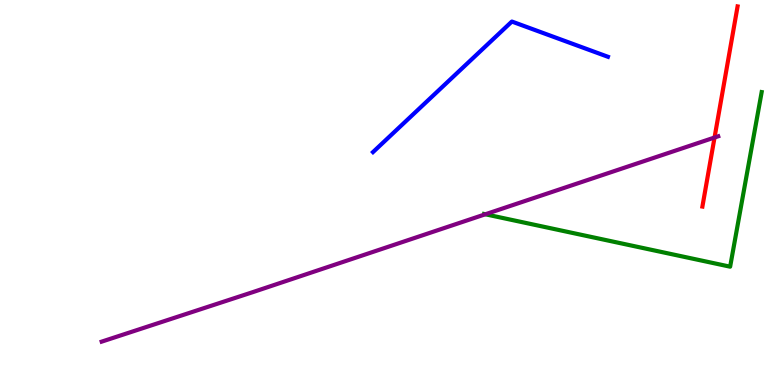[{'lines': ['blue', 'red'], 'intersections': []}, {'lines': ['green', 'red'], 'intersections': []}, {'lines': ['purple', 'red'], 'intersections': [{'x': 9.22, 'y': 6.43}]}, {'lines': ['blue', 'green'], 'intersections': []}, {'lines': ['blue', 'purple'], 'intersections': []}, {'lines': ['green', 'purple'], 'intersections': [{'x': 6.26, 'y': 4.43}]}]